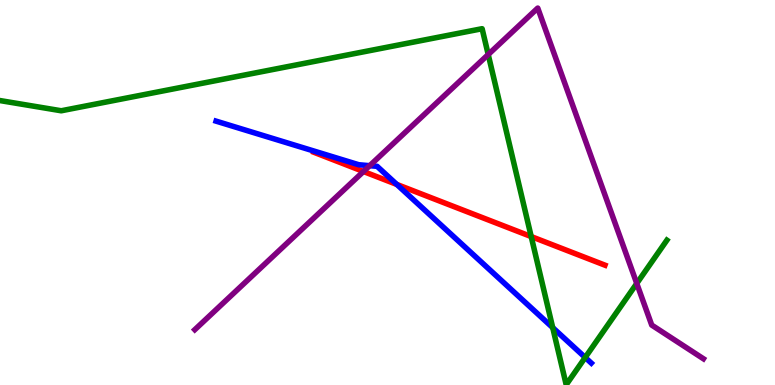[{'lines': ['blue', 'red'], 'intersections': [{'x': 5.12, 'y': 5.21}]}, {'lines': ['green', 'red'], 'intersections': [{'x': 6.85, 'y': 3.86}]}, {'lines': ['purple', 'red'], 'intersections': [{'x': 4.69, 'y': 5.55}]}, {'lines': ['blue', 'green'], 'intersections': [{'x': 7.13, 'y': 1.49}, {'x': 7.55, 'y': 0.715}]}, {'lines': ['blue', 'purple'], 'intersections': [{'x': 4.77, 'y': 5.7}]}, {'lines': ['green', 'purple'], 'intersections': [{'x': 6.3, 'y': 8.58}, {'x': 8.22, 'y': 2.64}]}]